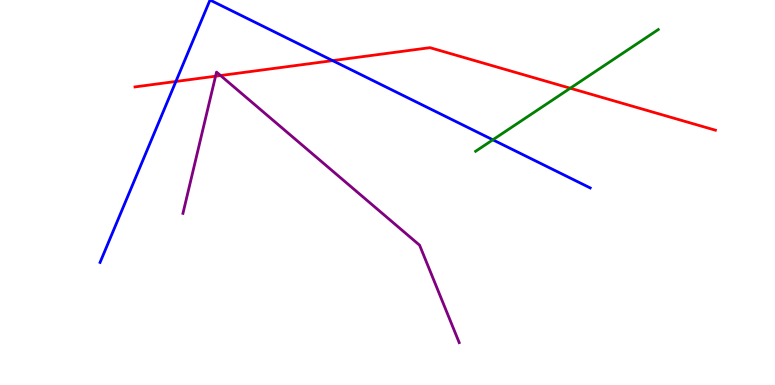[{'lines': ['blue', 'red'], 'intersections': [{'x': 2.27, 'y': 7.88}, {'x': 4.29, 'y': 8.43}]}, {'lines': ['green', 'red'], 'intersections': [{'x': 7.36, 'y': 7.71}]}, {'lines': ['purple', 'red'], 'intersections': [{'x': 2.78, 'y': 8.02}, {'x': 2.85, 'y': 8.04}]}, {'lines': ['blue', 'green'], 'intersections': [{'x': 6.36, 'y': 6.37}]}, {'lines': ['blue', 'purple'], 'intersections': []}, {'lines': ['green', 'purple'], 'intersections': []}]